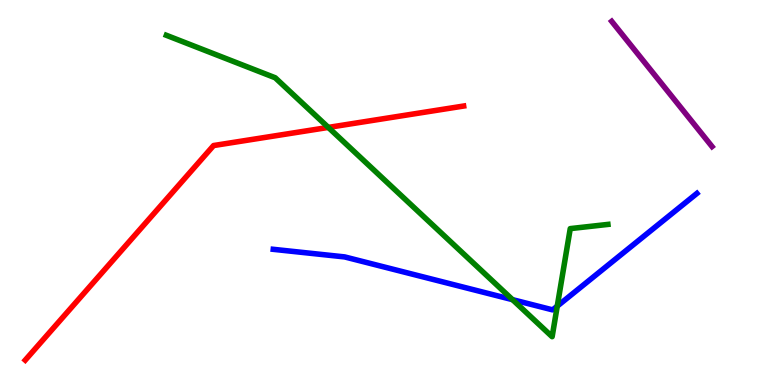[{'lines': ['blue', 'red'], 'intersections': []}, {'lines': ['green', 'red'], 'intersections': [{'x': 4.24, 'y': 6.69}]}, {'lines': ['purple', 'red'], 'intersections': []}, {'lines': ['blue', 'green'], 'intersections': [{'x': 6.61, 'y': 2.22}, {'x': 7.19, 'y': 2.05}]}, {'lines': ['blue', 'purple'], 'intersections': []}, {'lines': ['green', 'purple'], 'intersections': []}]